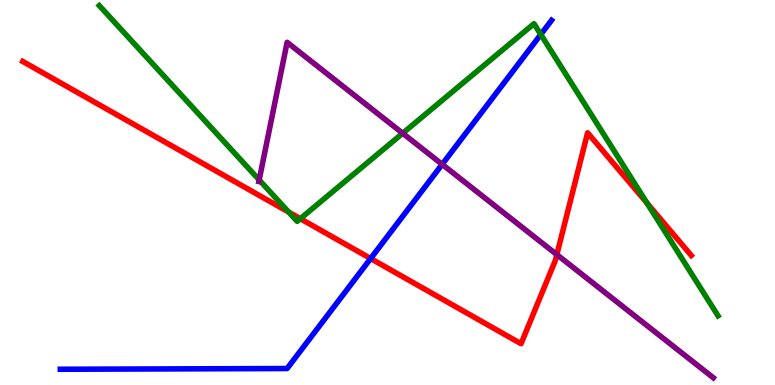[{'lines': ['blue', 'red'], 'intersections': [{'x': 4.78, 'y': 3.29}]}, {'lines': ['green', 'red'], 'intersections': [{'x': 3.73, 'y': 4.49}, {'x': 3.88, 'y': 4.32}, {'x': 8.35, 'y': 4.72}]}, {'lines': ['purple', 'red'], 'intersections': [{'x': 7.18, 'y': 3.39}]}, {'lines': ['blue', 'green'], 'intersections': [{'x': 6.98, 'y': 9.1}]}, {'lines': ['blue', 'purple'], 'intersections': [{'x': 5.71, 'y': 5.73}]}, {'lines': ['green', 'purple'], 'intersections': [{'x': 3.34, 'y': 5.33}, {'x': 5.2, 'y': 6.54}]}]